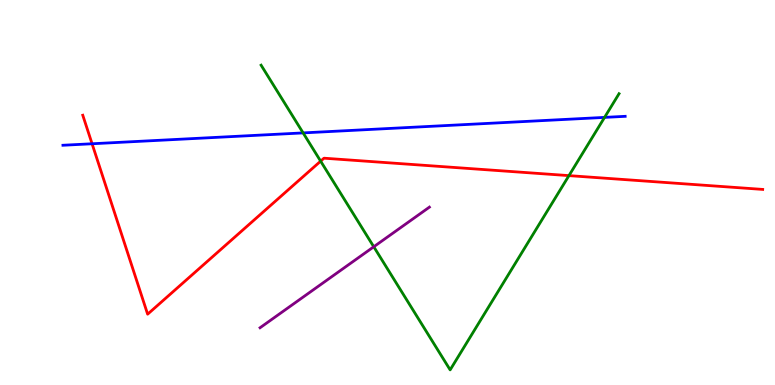[{'lines': ['blue', 'red'], 'intersections': [{'x': 1.19, 'y': 6.27}]}, {'lines': ['green', 'red'], 'intersections': [{'x': 4.14, 'y': 5.81}, {'x': 7.34, 'y': 5.44}]}, {'lines': ['purple', 'red'], 'intersections': []}, {'lines': ['blue', 'green'], 'intersections': [{'x': 3.91, 'y': 6.55}, {'x': 7.8, 'y': 6.95}]}, {'lines': ['blue', 'purple'], 'intersections': []}, {'lines': ['green', 'purple'], 'intersections': [{'x': 4.82, 'y': 3.59}]}]